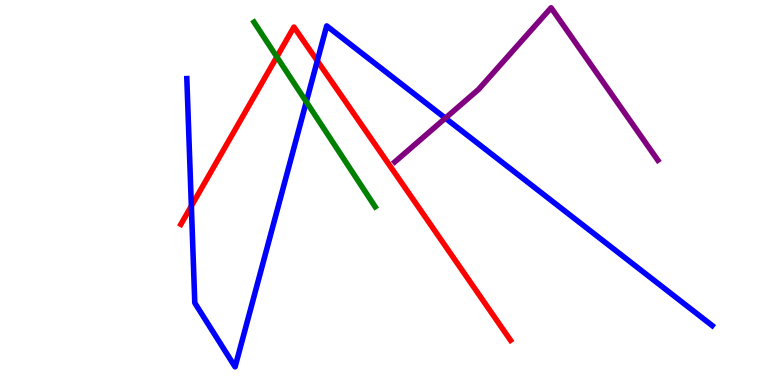[{'lines': ['blue', 'red'], 'intersections': [{'x': 2.47, 'y': 4.65}, {'x': 4.09, 'y': 8.42}]}, {'lines': ['green', 'red'], 'intersections': [{'x': 3.57, 'y': 8.52}]}, {'lines': ['purple', 'red'], 'intersections': []}, {'lines': ['blue', 'green'], 'intersections': [{'x': 3.95, 'y': 7.36}]}, {'lines': ['blue', 'purple'], 'intersections': [{'x': 5.75, 'y': 6.93}]}, {'lines': ['green', 'purple'], 'intersections': []}]